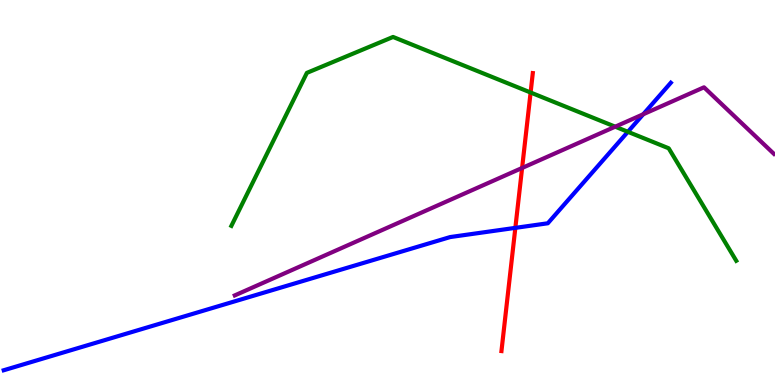[{'lines': ['blue', 'red'], 'intersections': [{'x': 6.65, 'y': 4.08}]}, {'lines': ['green', 'red'], 'intersections': [{'x': 6.85, 'y': 7.6}]}, {'lines': ['purple', 'red'], 'intersections': [{'x': 6.74, 'y': 5.64}]}, {'lines': ['blue', 'green'], 'intersections': [{'x': 8.1, 'y': 6.58}]}, {'lines': ['blue', 'purple'], 'intersections': [{'x': 8.3, 'y': 7.03}]}, {'lines': ['green', 'purple'], 'intersections': [{'x': 7.94, 'y': 6.71}]}]